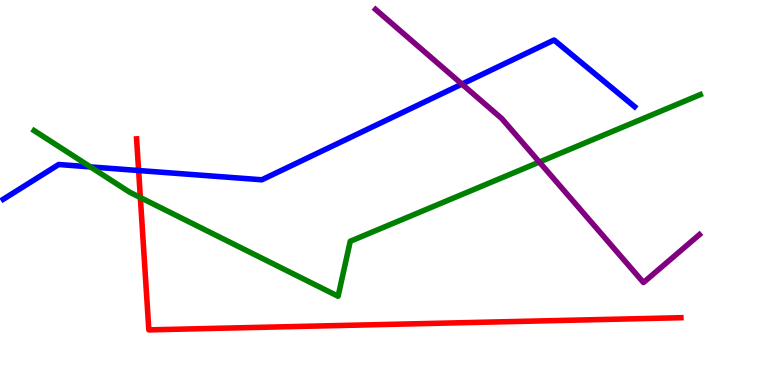[{'lines': ['blue', 'red'], 'intersections': [{'x': 1.79, 'y': 5.57}]}, {'lines': ['green', 'red'], 'intersections': [{'x': 1.81, 'y': 4.87}]}, {'lines': ['purple', 'red'], 'intersections': []}, {'lines': ['blue', 'green'], 'intersections': [{'x': 1.17, 'y': 5.67}]}, {'lines': ['blue', 'purple'], 'intersections': [{'x': 5.96, 'y': 7.82}]}, {'lines': ['green', 'purple'], 'intersections': [{'x': 6.96, 'y': 5.79}]}]